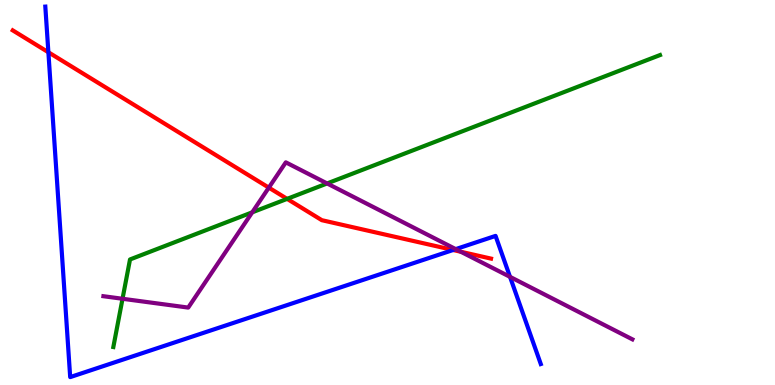[{'lines': ['blue', 'red'], 'intersections': [{'x': 0.624, 'y': 8.64}, {'x': 5.85, 'y': 3.51}]}, {'lines': ['green', 'red'], 'intersections': [{'x': 3.7, 'y': 4.83}]}, {'lines': ['purple', 'red'], 'intersections': [{'x': 3.47, 'y': 5.13}, {'x': 5.95, 'y': 3.46}]}, {'lines': ['blue', 'green'], 'intersections': []}, {'lines': ['blue', 'purple'], 'intersections': [{'x': 5.88, 'y': 3.53}, {'x': 6.58, 'y': 2.81}]}, {'lines': ['green', 'purple'], 'intersections': [{'x': 1.58, 'y': 2.24}, {'x': 3.25, 'y': 4.48}, {'x': 4.22, 'y': 5.24}]}]